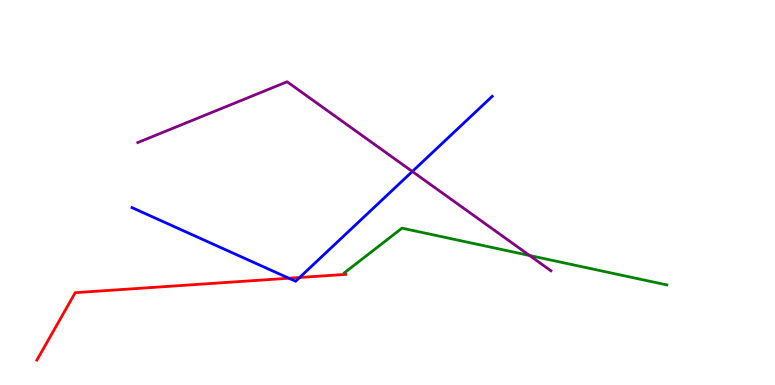[{'lines': ['blue', 'red'], 'intersections': [{'x': 3.73, 'y': 2.77}, {'x': 3.87, 'y': 2.79}]}, {'lines': ['green', 'red'], 'intersections': []}, {'lines': ['purple', 'red'], 'intersections': []}, {'lines': ['blue', 'green'], 'intersections': []}, {'lines': ['blue', 'purple'], 'intersections': [{'x': 5.32, 'y': 5.55}]}, {'lines': ['green', 'purple'], 'intersections': [{'x': 6.83, 'y': 3.36}]}]